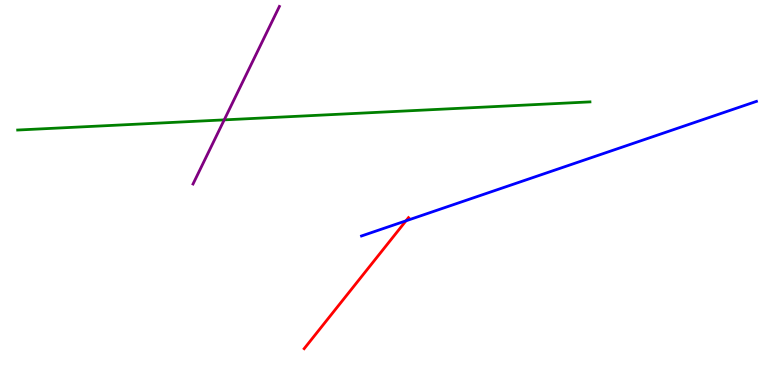[{'lines': ['blue', 'red'], 'intersections': [{'x': 5.24, 'y': 4.26}]}, {'lines': ['green', 'red'], 'intersections': []}, {'lines': ['purple', 'red'], 'intersections': []}, {'lines': ['blue', 'green'], 'intersections': []}, {'lines': ['blue', 'purple'], 'intersections': []}, {'lines': ['green', 'purple'], 'intersections': [{'x': 2.89, 'y': 6.89}]}]